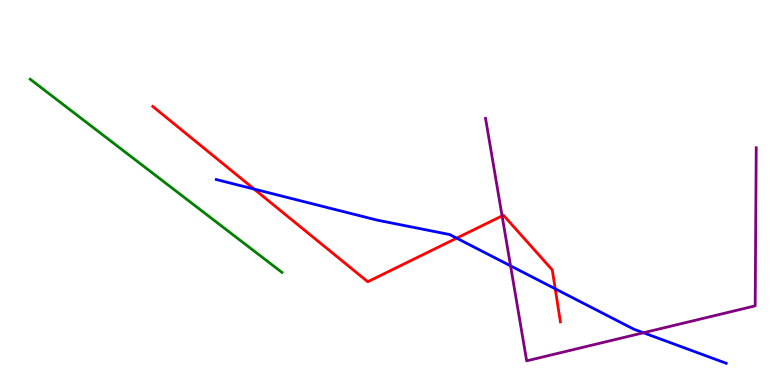[{'lines': ['blue', 'red'], 'intersections': [{'x': 3.28, 'y': 5.09}, {'x': 5.89, 'y': 3.81}, {'x': 7.16, 'y': 2.5}]}, {'lines': ['green', 'red'], 'intersections': []}, {'lines': ['purple', 'red'], 'intersections': [{'x': 6.48, 'y': 4.39}]}, {'lines': ['blue', 'green'], 'intersections': []}, {'lines': ['blue', 'purple'], 'intersections': [{'x': 6.59, 'y': 3.09}, {'x': 8.3, 'y': 1.36}]}, {'lines': ['green', 'purple'], 'intersections': []}]